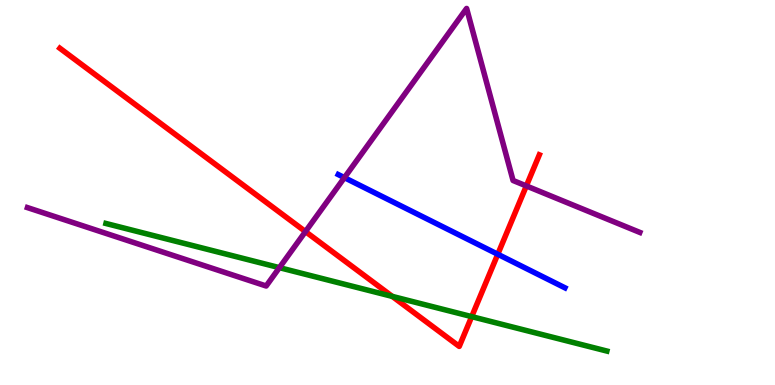[{'lines': ['blue', 'red'], 'intersections': [{'x': 6.42, 'y': 3.4}]}, {'lines': ['green', 'red'], 'intersections': [{'x': 5.06, 'y': 2.3}, {'x': 6.09, 'y': 1.78}]}, {'lines': ['purple', 'red'], 'intersections': [{'x': 3.94, 'y': 3.98}, {'x': 6.79, 'y': 5.17}]}, {'lines': ['blue', 'green'], 'intersections': []}, {'lines': ['blue', 'purple'], 'intersections': [{'x': 4.44, 'y': 5.39}]}, {'lines': ['green', 'purple'], 'intersections': [{'x': 3.61, 'y': 3.05}]}]